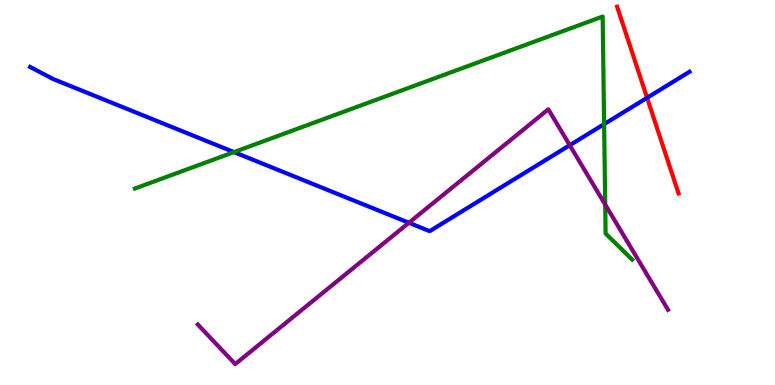[{'lines': ['blue', 'red'], 'intersections': [{'x': 8.35, 'y': 7.46}]}, {'lines': ['green', 'red'], 'intersections': []}, {'lines': ['purple', 'red'], 'intersections': []}, {'lines': ['blue', 'green'], 'intersections': [{'x': 3.02, 'y': 6.05}, {'x': 7.8, 'y': 6.78}]}, {'lines': ['blue', 'purple'], 'intersections': [{'x': 5.28, 'y': 4.21}, {'x': 7.35, 'y': 6.23}]}, {'lines': ['green', 'purple'], 'intersections': [{'x': 7.81, 'y': 4.69}]}]